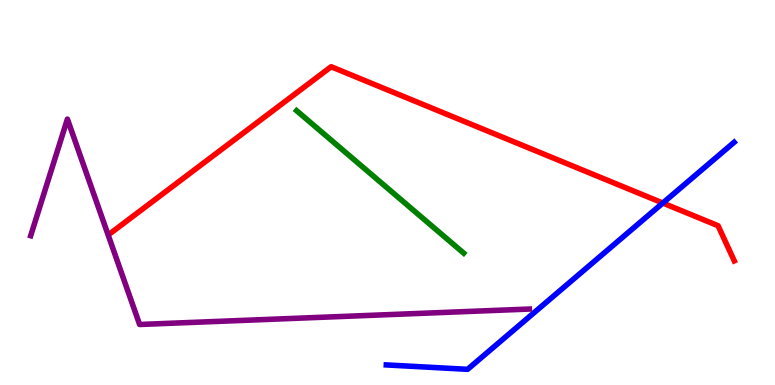[{'lines': ['blue', 'red'], 'intersections': [{'x': 8.55, 'y': 4.73}]}, {'lines': ['green', 'red'], 'intersections': []}, {'lines': ['purple', 'red'], 'intersections': []}, {'lines': ['blue', 'green'], 'intersections': []}, {'lines': ['blue', 'purple'], 'intersections': []}, {'lines': ['green', 'purple'], 'intersections': []}]